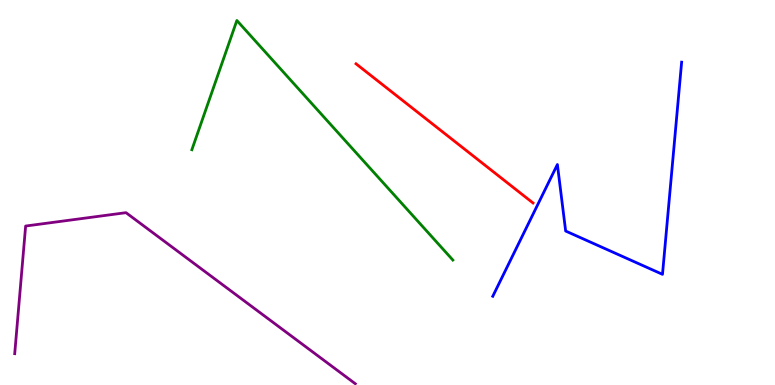[{'lines': ['blue', 'red'], 'intersections': []}, {'lines': ['green', 'red'], 'intersections': []}, {'lines': ['purple', 'red'], 'intersections': []}, {'lines': ['blue', 'green'], 'intersections': []}, {'lines': ['blue', 'purple'], 'intersections': []}, {'lines': ['green', 'purple'], 'intersections': []}]